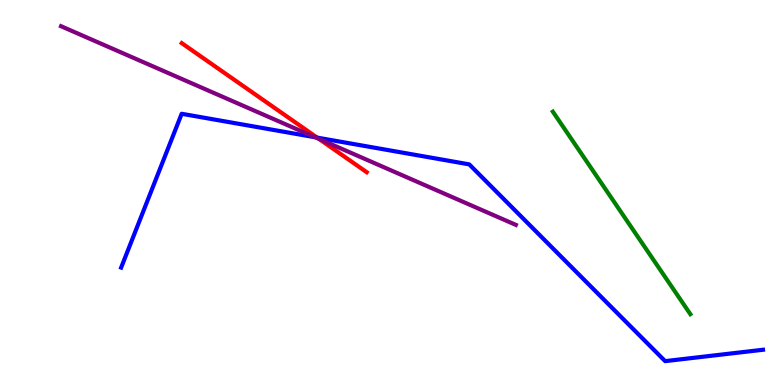[{'lines': ['blue', 'red'], 'intersections': [{'x': 4.09, 'y': 6.43}]}, {'lines': ['green', 'red'], 'intersections': []}, {'lines': ['purple', 'red'], 'intersections': [{'x': 4.12, 'y': 6.39}]}, {'lines': ['blue', 'green'], 'intersections': []}, {'lines': ['blue', 'purple'], 'intersections': [{'x': 4.07, 'y': 6.43}]}, {'lines': ['green', 'purple'], 'intersections': []}]